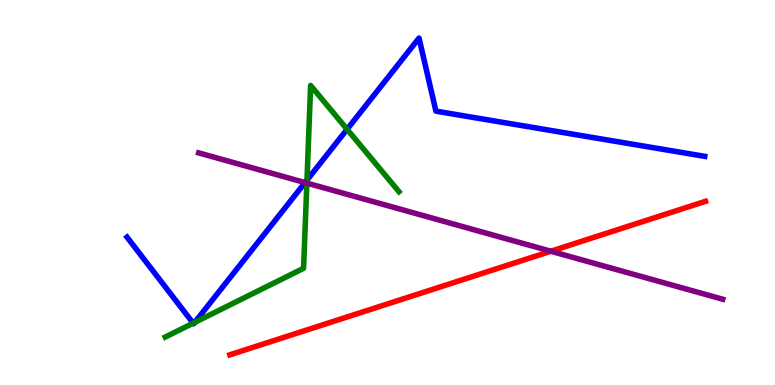[{'lines': ['blue', 'red'], 'intersections': []}, {'lines': ['green', 'red'], 'intersections': []}, {'lines': ['purple', 'red'], 'intersections': [{'x': 7.11, 'y': 3.47}]}, {'lines': ['blue', 'green'], 'intersections': [{'x': 2.49, 'y': 1.61}, {'x': 2.51, 'y': 1.63}, {'x': 3.96, 'y': 5.32}, {'x': 4.48, 'y': 6.64}]}, {'lines': ['blue', 'purple'], 'intersections': [{'x': 3.94, 'y': 5.26}]}, {'lines': ['green', 'purple'], 'intersections': [{'x': 3.96, 'y': 5.24}]}]